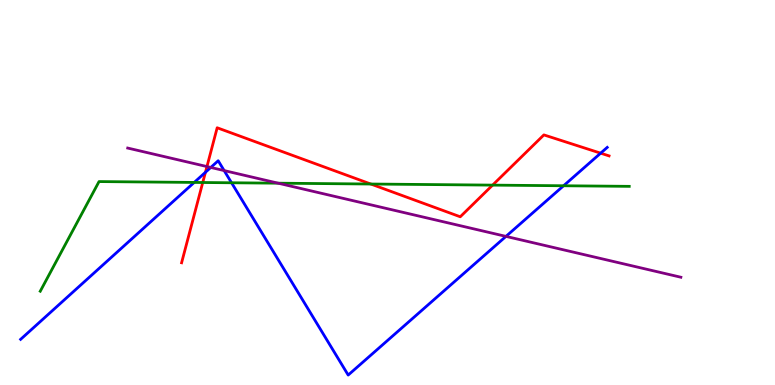[{'lines': ['blue', 'red'], 'intersections': [{'x': 2.65, 'y': 5.53}, {'x': 7.75, 'y': 6.02}]}, {'lines': ['green', 'red'], 'intersections': [{'x': 2.62, 'y': 5.26}, {'x': 4.78, 'y': 5.22}, {'x': 6.36, 'y': 5.19}]}, {'lines': ['purple', 'red'], 'intersections': [{'x': 2.67, 'y': 5.67}]}, {'lines': ['blue', 'green'], 'intersections': [{'x': 2.51, 'y': 5.26}, {'x': 2.99, 'y': 5.25}, {'x': 7.27, 'y': 5.18}]}, {'lines': ['blue', 'purple'], 'intersections': [{'x': 2.72, 'y': 5.65}, {'x': 2.89, 'y': 5.57}, {'x': 6.53, 'y': 3.86}]}, {'lines': ['green', 'purple'], 'intersections': [{'x': 3.59, 'y': 5.24}]}]